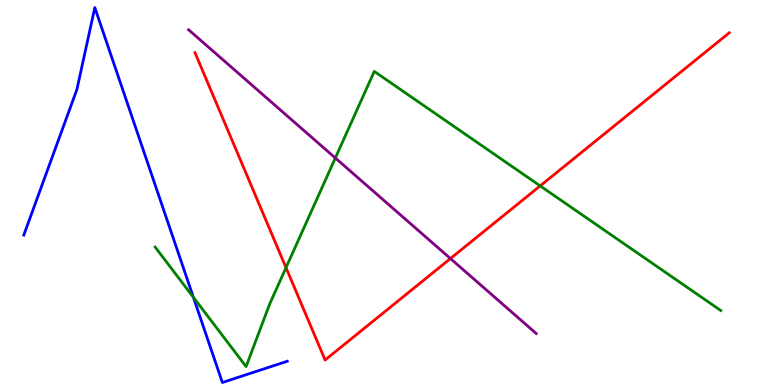[{'lines': ['blue', 'red'], 'intersections': []}, {'lines': ['green', 'red'], 'intersections': [{'x': 3.69, 'y': 3.05}, {'x': 6.97, 'y': 5.17}]}, {'lines': ['purple', 'red'], 'intersections': [{'x': 5.81, 'y': 3.28}]}, {'lines': ['blue', 'green'], 'intersections': [{'x': 2.5, 'y': 2.28}]}, {'lines': ['blue', 'purple'], 'intersections': []}, {'lines': ['green', 'purple'], 'intersections': [{'x': 4.33, 'y': 5.9}]}]